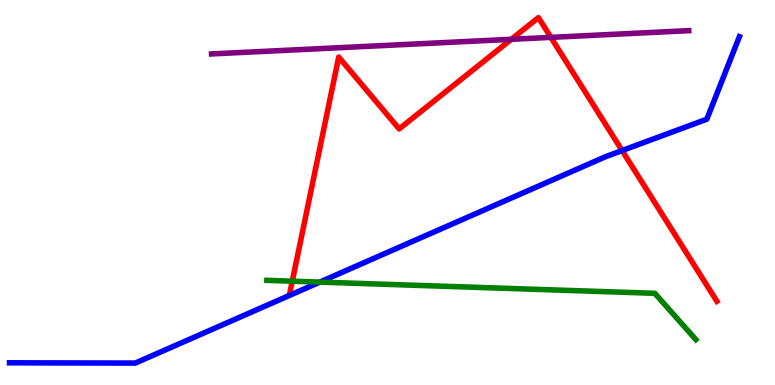[{'lines': ['blue', 'red'], 'intersections': [{'x': 8.03, 'y': 6.09}]}, {'lines': ['green', 'red'], 'intersections': [{'x': 3.77, 'y': 2.7}]}, {'lines': ['purple', 'red'], 'intersections': [{'x': 6.6, 'y': 8.98}, {'x': 7.11, 'y': 9.03}]}, {'lines': ['blue', 'green'], 'intersections': [{'x': 4.13, 'y': 2.67}]}, {'lines': ['blue', 'purple'], 'intersections': []}, {'lines': ['green', 'purple'], 'intersections': []}]